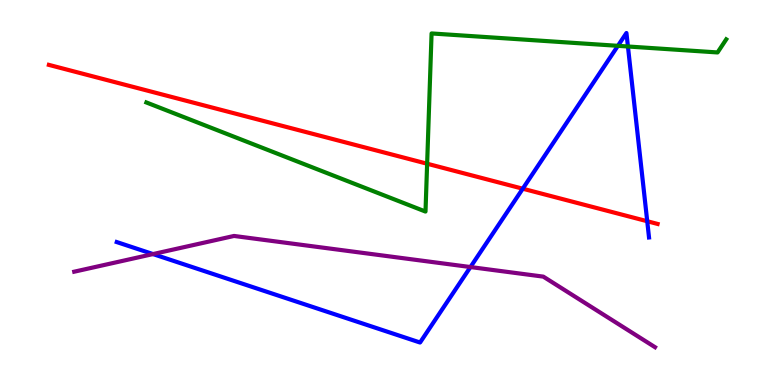[{'lines': ['blue', 'red'], 'intersections': [{'x': 6.75, 'y': 5.1}, {'x': 8.35, 'y': 4.25}]}, {'lines': ['green', 'red'], 'intersections': [{'x': 5.51, 'y': 5.75}]}, {'lines': ['purple', 'red'], 'intersections': []}, {'lines': ['blue', 'green'], 'intersections': [{'x': 7.97, 'y': 8.81}, {'x': 8.1, 'y': 8.79}]}, {'lines': ['blue', 'purple'], 'intersections': [{'x': 1.97, 'y': 3.4}, {'x': 6.07, 'y': 3.06}]}, {'lines': ['green', 'purple'], 'intersections': []}]